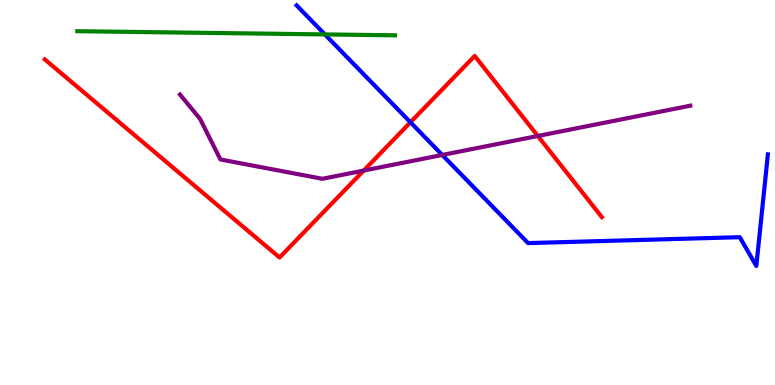[{'lines': ['blue', 'red'], 'intersections': [{'x': 5.3, 'y': 6.82}]}, {'lines': ['green', 'red'], 'intersections': []}, {'lines': ['purple', 'red'], 'intersections': [{'x': 4.69, 'y': 5.57}, {'x': 6.94, 'y': 6.47}]}, {'lines': ['blue', 'green'], 'intersections': [{'x': 4.19, 'y': 9.11}]}, {'lines': ['blue', 'purple'], 'intersections': [{'x': 5.71, 'y': 5.97}]}, {'lines': ['green', 'purple'], 'intersections': []}]